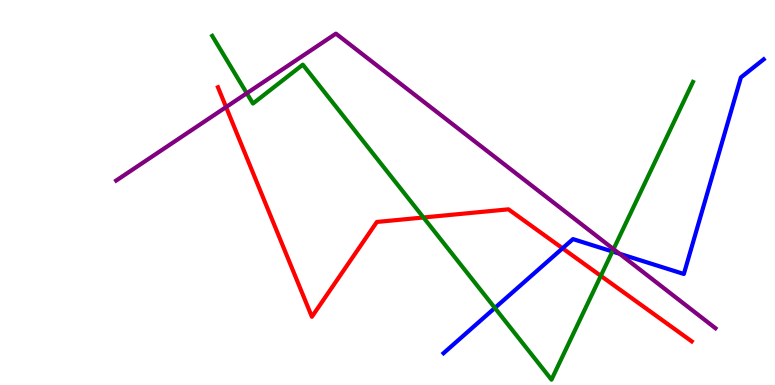[{'lines': ['blue', 'red'], 'intersections': [{'x': 7.26, 'y': 3.55}]}, {'lines': ['green', 'red'], 'intersections': [{'x': 5.46, 'y': 4.35}, {'x': 7.75, 'y': 2.83}]}, {'lines': ['purple', 'red'], 'intersections': [{'x': 2.92, 'y': 7.22}]}, {'lines': ['blue', 'green'], 'intersections': [{'x': 6.39, 'y': 2.0}, {'x': 7.9, 'y': 3.47}]}, {'lines': ['blue', 'purple'], 'intersections': [{'x': 7.99, 'y': 3.41}]}, {'lines': ['green', 'purple'], 'intersections': [{'x': 3.18, 'y': 7.58}, {'x': 7.92, 'y': 3.53}]}]